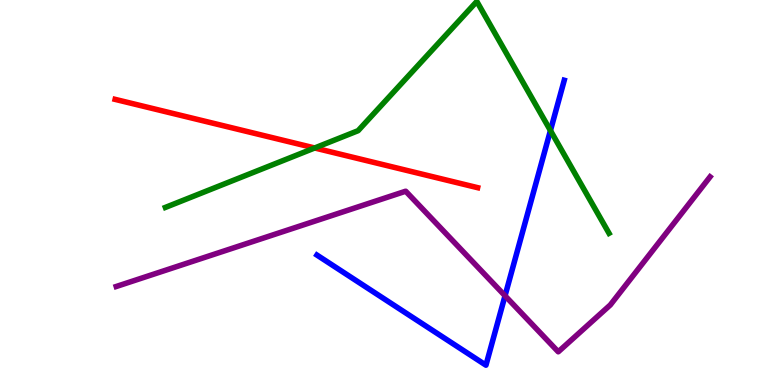[{'lines': ['blue', 'red'], 'intersections': []}, {'lines': ['green', 'red'], 'intersections': [{'x': 4.06, 'y': 6.16}]}, {'lines': ['purple', 'red'], 'intersections': []}, {'lines': ['blue', 'green'], 'intersections': [{'x': 7.1, 'y': 6.61}]}, {'lines': ['blue', 'purple'], 'intersections': [{'x': 6.52, 'y': 2.32}]}, {'lines': ['green', 'purple'], 'intersections': []}]